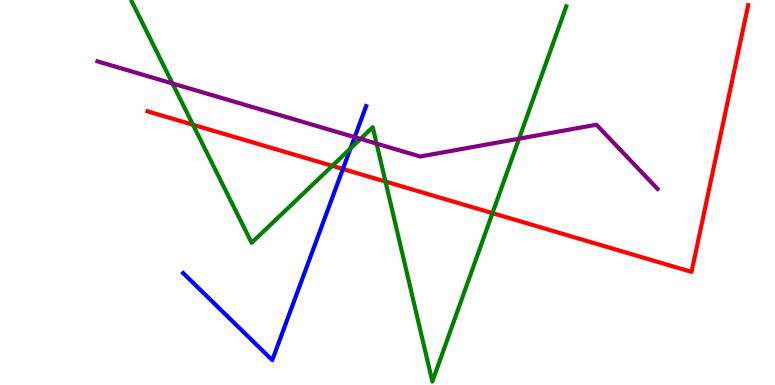[{'lines': ['blue', 'red'], 'intersections': [{'x': 4.42, 'y': 5.61}]}, {'lines': ['green', 'red'], 'intersections': [{'x': 2.49, 'y': 6.76}, {'x': 4.29, 'y': 5.69}, {'x': 4.97, 'y': 5.28}, {'x': 6.35, 'y': 4.46}]}, {'lines': ['purple', 'red'], 'intersections': []}, {'lines': ['blue', 'green'], 'intersections': [{'x': 4.52, 'y': 6.14}]}, {'lines': ['blue', 'purple'], 'intersections': [{'x': 4.58, 'y': 6.44}]}, {'lines': ['green', 'purple'], 'intersections': [{'x': 2.23, 'y': 7.83}, {'x': 4.65, 'y': 6.39}, {'x': 4.86, 'y': 6.27}, {'x': 6.7, 'y': 6.4}]}]